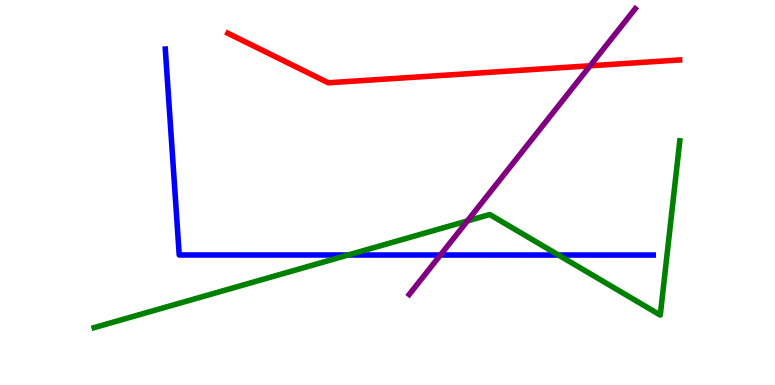[{'lines': ['blue', 'red'], 'intersections': []}, {'lines': ['green', 'red'], 'intersections': []}, {'lines': ['purple', 'red'], 'intersections': [{'x': 7.61, 'y': 8.29}]}, {'lines': ['blue', 'green'], 'intersections': [{'x': 4.49, 'y': 3.38}, {'x': 7.21, 'y': 3.38}]}, {'lines': ['blue', 'purple'], 'intersections': [{'x': 5.68, 'y': 3.38}]}, {'lines': ['green', 'purple'], 'intersections': [{'x': 6.03, 'y': 4.26}]}]